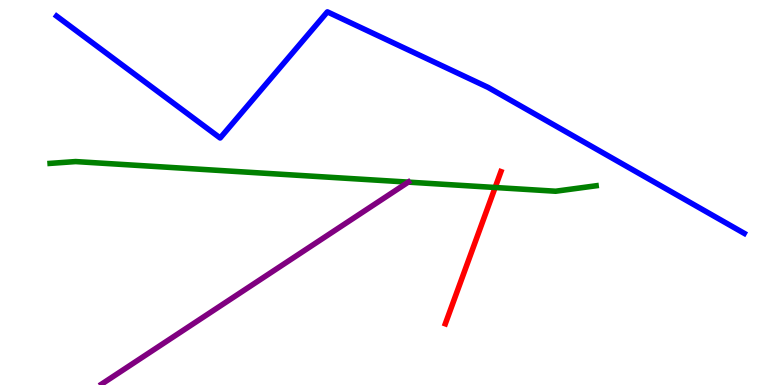[{'lines': ['blue', 'red'], 'intersections': []}, {'lines': ['green', 'red'], 'intersections': [{'x': 6.39, 'y': 5.13}]}, {'lines': ['purple', 'red'], 'intersections': []}, {'lines': ['blue', 'green'], 'intersections': []}, {'lines': ['blue', 'purple'], 'intersections': []}, {'lines': ['green', 'purple'], 'intersections': [{'x': 5.27, 'y': 5.27}]}]